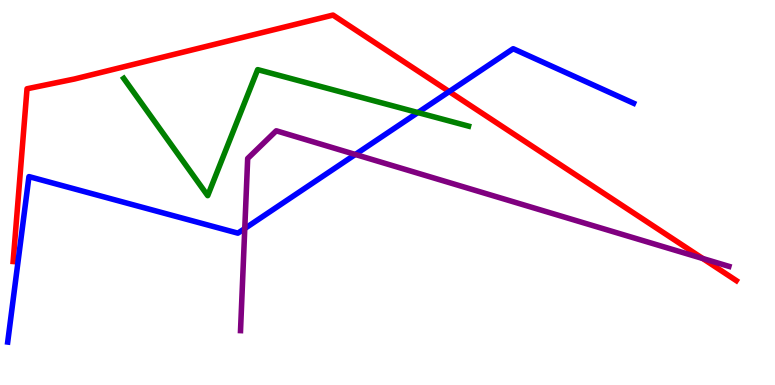[{'lines': ['blue', 'red'], 'intersections': [{'x': 5.8, 'y': 7.62}]}, {'lines': ['green', 'red'], 'intersections': []}, {'lines': ['purple', 'red'], 'intersections': [{'x': 9.07, 'y': 3.29}]}, {'lines': ['blue', 'green'], 'intersections': [{'x': 5.39, 'y': 7.08}]}, {'lines': ['blue', 'purple'], 'intersections': [{'x': 3.16, 'y': 4.06}, {'x': 4.58, 'y': 5.99}]}, {'lines': ['green', 'purple'], 'intersections': []}]